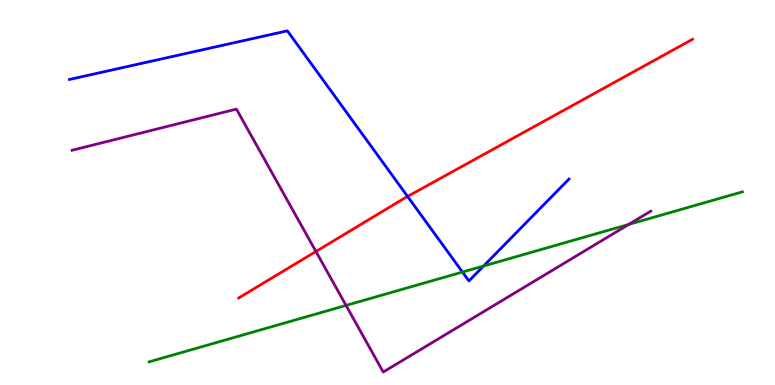[{'lines': ['blue', 'red'], 'intersections': [{'x': 5.26, 'y': 4.9}]}, {'lines': ['green', 'red'], 'intersections': []}, {'lines': ['purple', 'red'], 'intersections': [{'x': 4.08, 'y': 3.47}]}, {'lines': ['blue', 'green'], 'intersections': [{'x': 5.97, 'y': 2.93}, {'x': 6.24, 'y': 3.09}]}, {'lines': ['blue', 'purple'], 'intersections': []}, {'lines': ['green', 'purple'], 'intersections': [{'x': 4.47, 'y': 2.07}, {'x': 8.11, 'y': 4.17}]}]